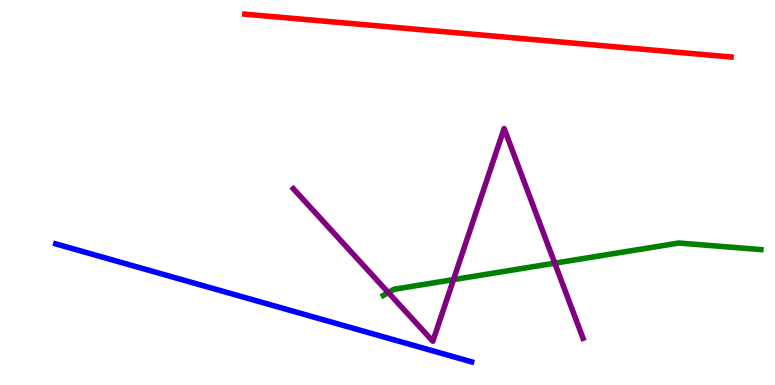[{'lines': ['blue', 'red'], 'intersections': []}, {'lines': ['green', 'red'], 'intersections': []}, {'lines': ['purple', 'red'], 'intersections': []}, {'lines': ['blue', 'green'], 'intersections': []}, {'lines': ['blue', 'purple'], 'intersections': []}, {'lines': ['green', 'purple'], 'intersections': [{'x': 5.01, 'y': 2.4}, {'x': 5.85, 'y': 2.74}, {'x': 7.16, 'y': 3.16}]}]